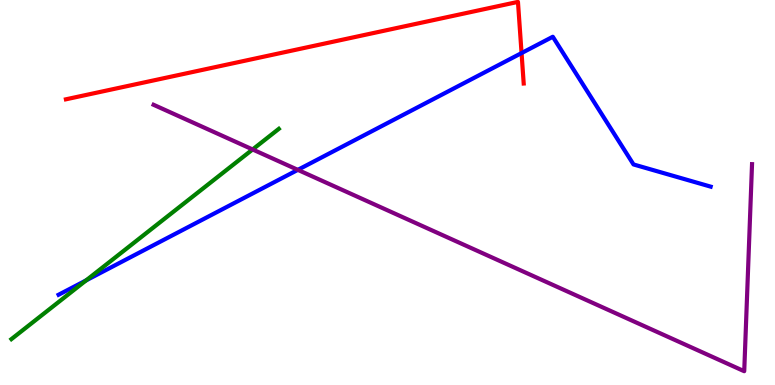[{'lines': ['blue', 'red'], 'intersections': [{'x': 6.73, 'y': 8.62}]}, {'lines': ['green', 'red'], 'intersections': []}, {'lines': ['purple', 'red'], 'intersections': []}, {'lines': ['blue', 'green'], 'intersections': [{'x': 1.11, 'y': 2.72}]}, {'lines': ['blue', 'purple'], 'intersections': [{'x': 3.84, 'y': 5.59}]}, {'lines': ['green', 'purple'], 'intersections': [{'x': 3.26, 'y': 6.12}]}]